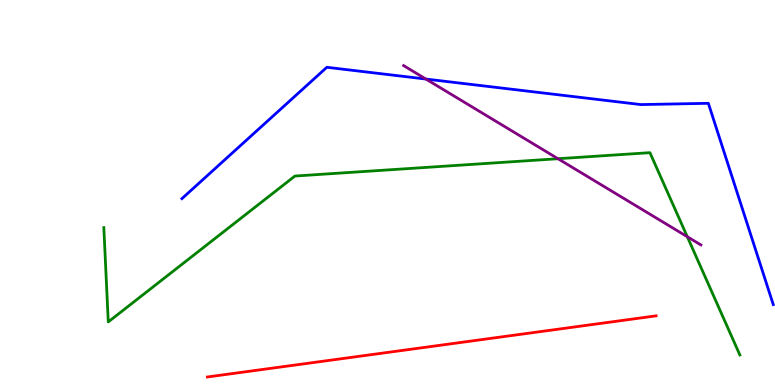[{'lines': ['blue', 'red'], 'intersections': []}, {'lines': ['green', 'red'], 'intersections': []}, {'lines': ['purple', 'red'], 'intersections': []}, {'lines': ['blue', 'green'], 'intersections': []}, {'lines': ['blue', 'purple'], 'intersections': [{'x': 5.5, 'y': 7.95}]}, {'lines': ['green', 'purple'], 'intersections': [{'x': 7.2, 'y': 5.88}, {'x': 8.87, 'y': 3.85}]}]